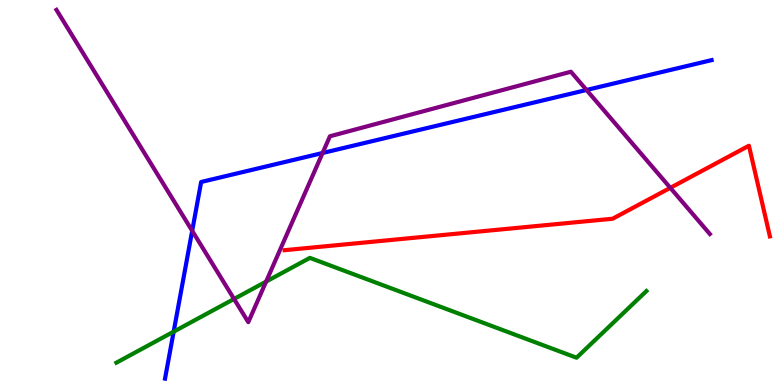[{'lines': ['blue', 'red'], 'intersections': []}, {'lines': ['green', 'red'], 'intersections': []}, {'lines': ['purple', 'red'], 'intersections': [{'x': 8.65, 'y': 5.12}]}, {'lines': ['blue', 'green'], 'intersections': [{'x': 2.24, 'y': 1.39}]}, {'lines': ['blue', 'purple'], 'intersections': [{'x': 2.48, 'y': 4.0}, {'x': 4.16, 'y': 6.03}, {'x': 7.57, 'y': 7.66}]}, {'lines': ['green', 'purple'], 'intersections': [{'x': 3.02, 'y': 2.23}, {'x': 3.43, 'y': 2.69}]}]